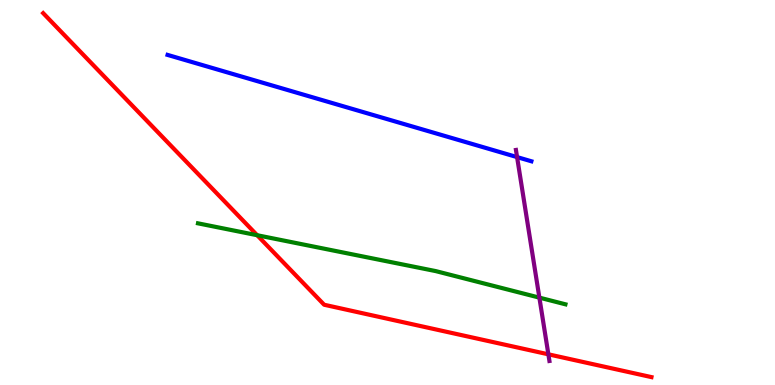[{'lines': ['blue', 'red'], 'intersections': []}, {'lines': ['green', 'red'], 'intersections': [{'x': 3.32, 'y': 3.89}]}, {'lines': ['purple', 'red'], 'intersections': [{'x': 7.08, 'y': 0.797}]}, {'lines': ['blue', 'green'], 'intersections': []}, {'lines': ['blue', 'purple'], 'intersections': [{'x': 6.67, 'y': 5.92}]}, {'lines': ['green', 'purple'], 'intersections': [{'x': 6.96, 'y': 2.27}]}]